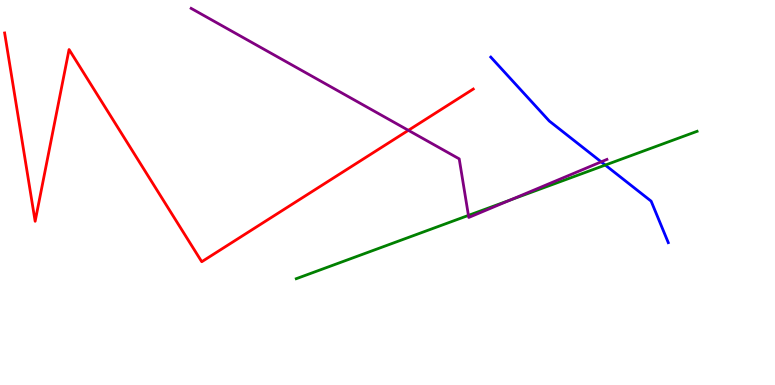[{'lines': ['blue', 'red'], 'intersections': []}, {'lines': ['green', 'red'], 'intersections': []}, {'lines': ['purple', 'red'], 'intersections': [{'x': 5.27, 'y': 6.61}]}, {'lines': ['blue', 'green'], 'intersections': [{'x': 7.81, 'y': 5.71}]}, {'lines': ['blue', 'purple'], 'intersections': [{'x': 7.76, 'y': 5.8}]}, {'lines': ['green', 'purple'], 'intersections': [{'x': 6.04, 'y': 4.41}, {'x': 6.59, 'y': 4.81}]}]